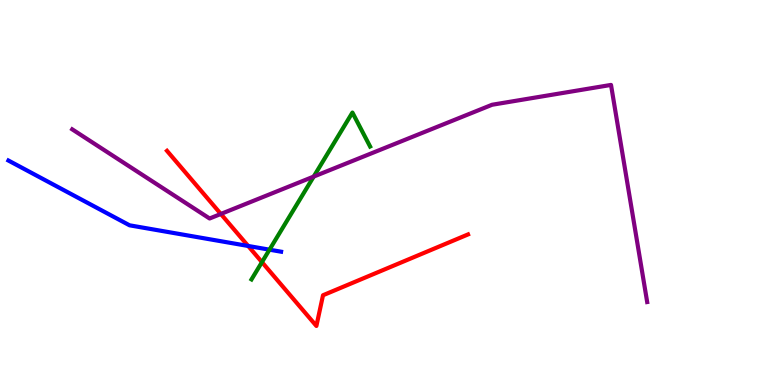[{'lines': ['blue', 'red'], 'intersections': [{'x': 3.2, 'y': 3.61}]}, {'lines': ['green', 'red'], 'intersections': [{'x': 3.38, 'y': 3.19}]}, {'lines': ['purple', 'red'], 'intersections': [{'x': 2.85, 'y': 4.44}]}, {'lines': ['blue', 'green'], 'intersections': [{'x': 3.48, 'y': 3.51}]}, {'lines': ['blue', 'purple'], 'intersections': []}, {'lines': ['green', 'purple'], 'intersections': [{'x': 4.05, 'y': 5.41}]}]